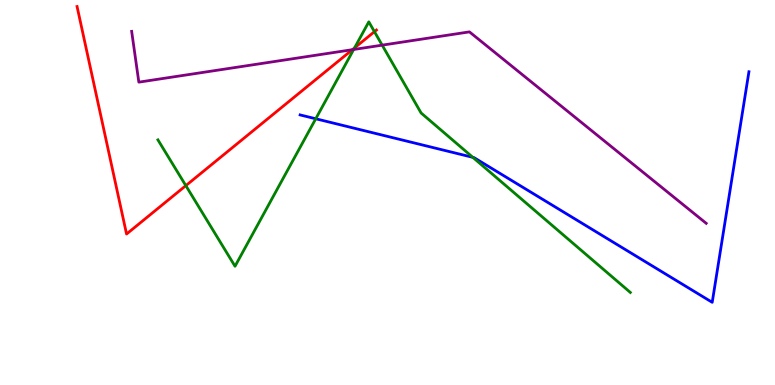[{'lines': ['blue', 'red'], 'intersections': []}, {'lines': ['green', 'red'], 'intersections': [{'x': 2.4, 'y': 5.18}, {'x': 4.57, 'y': 8.76}, {'x': 4.83, 'y': 9.18}]}, {'lines': ['purple', 'red'], 'intersections': [{'x': 4.55, 'y': 8.71}]}, {'lines': ['blue', 'green'], 'intersections': [{'x': 4.07, 'y': 6.92}, {'x': 6.1, 'y': 5.91}]}, {'lines': ['blue', 'purple'], 'intersections': []}, {'lines': ['green', 'purple'], 'intersections': [{'x': 4.56, 'y': 8.71}, {'x': 4.93, 'y': 8.83}]}]